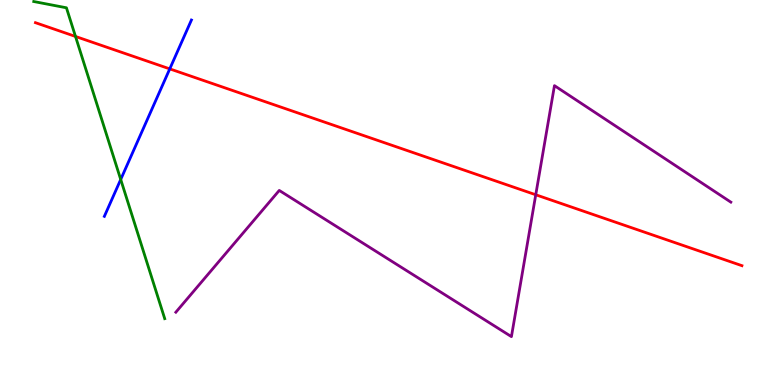[{'lines': ['blue', 'red'], 'intersections': [{'x': 2.19, 'y': 8.21}]}, {'lines': ['green', 'red'], 'intersections': [{'x': 0.974, 'y': 9.05}]}, {'lines': ['purple', 'red'], 'intersections': [{'x': 6.91, 'y': 4.94}]}, {'lines': ['blue', 'green'], 'intersections': [{'x': 1.56, 'y': 5.34}]}, {'lines': ['blue', 'purple'], 'intersections': []}, {'lines': ['green', 'purple'], 'intersections': []}]